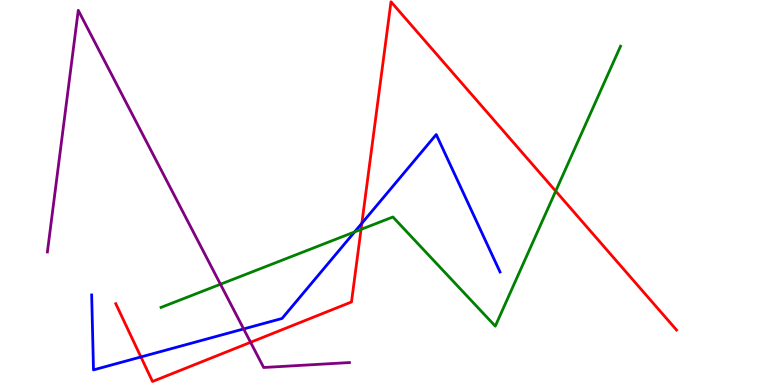[{'lines': ['blue', 'red'], 'intersections': [{'x': 1.82, 'y': 0.728}, {'x': 4.67, 'y': 4.2}]}, {'lines': ['green', 'red'], 'intersections': [{'x': 4.66, 'y': 4.04}, {'x': 7.17, 'y': 5.04}]}, {'lines': ['purple', 'red'], 'intersections': [{'x': 3.23, 'y': 1.11}]}, {'lines': ['blue', 'green'], 'intersections': [{'x': 4.58, 'y': 3.98}]}, {'lines': ['blue', 'purple'], 'intersections': [{'x': 3.14, 'y': 1.46}]}, {'lines': ['green', 'purple'], 'intersections': [{'x': 2.84, 'y': 2.62}]}]